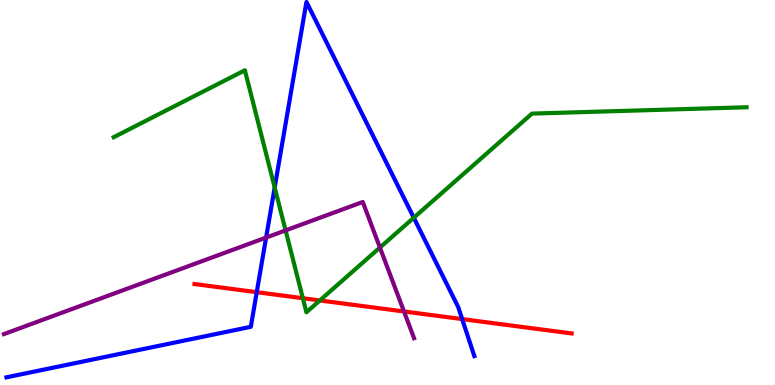[{'lines': ['blue', 'red'], 'intersections': [{'x': 3.31, 'y': 2.41}, {'x': 5.96, 'y': 1.71}]}, {'lines': ['green', 'red'], 'intersections': [{'x': 3.91, 'y': 2.25}, {'x': 4.13, 'y': 2.2}]}, {'lines': ['purple', 'red'], 'intersections': [{'x': 5.21, 'y': 1.91}]}, {'lines': ['blue', 'green'], 'intersections': [{'x': 3.54, 'y': 5.13}, {'x': 5.34, 'y': 4.34}]}, {'lines': ['blue', 'purple'], 'intersections': [{'x': 3.43, 'y': 3.83}]}, {'lines': ['green', 'purple'], 'intersections': [{'x': 3.69, 'y': 4.02}, {'x': 4.9, 'y': 3.57}]}]